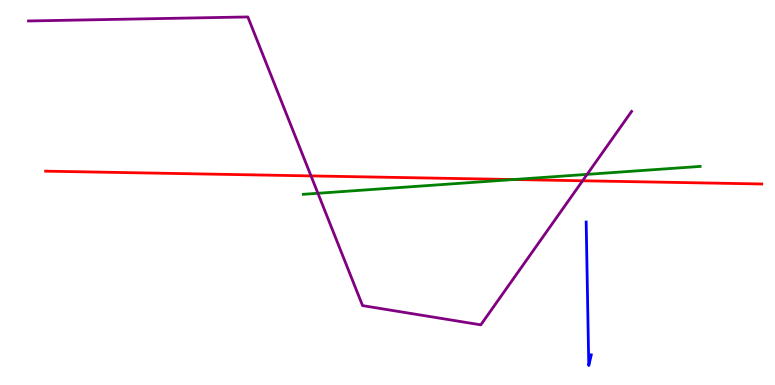[{'lines': ['blue', 'red'], 'intersections': []}, {'lines': ['green', 'red'], 'intersections': [{'x': 6.63, 'y': 5.34}]}, {'lines': ['purple', 'red'], 'intersections': [{'x': 4.01, 'y': 5.43}, {'x': 7.52, 'y': 5.3}]}, {'lines': ['blue', 'green'], 'intersections': []}, {'lines': ['blue', 'purple'], 'intersections': []}, {'lines': ['green', 'purple'], 'intersections': [{'x': 4.1, 'y': 4.98}, {'x': 7.58, 'y': 5.47}]}]